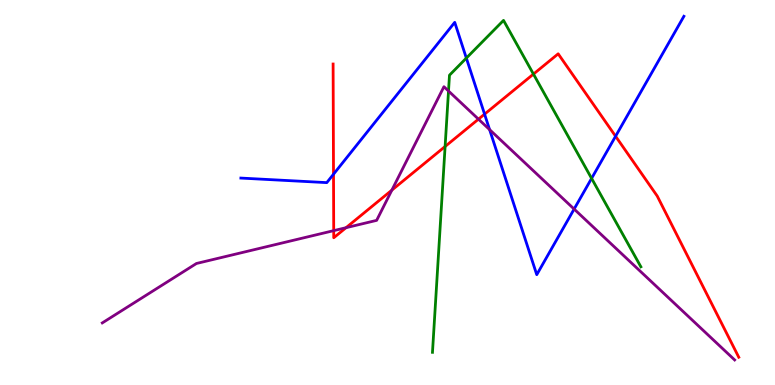[{'lines': ['blue', 'red'], 'intersections': [{'x': 4.3, 'y': 5.48}, {'x': 6.25, 'y': 7.04}, {'x': 7.94, 'y': 6.46}]}, {'lines': ['green', 'red'], 'intersections': [{'x': 5.74, 'y': 6.19}, {'x': 6.88, 'y': 8.08}]}, {'lines': ['purple', 'red'], 'intersections': [{'x': 4.31, 'y': 4.01}, {'x': 4.46, 'y': 4.09}, {'x': 5.06, 'y': 5.06}, {'x': 6.17, 'y': 6.9}]}, {'lines': ['blue', 'green'], 'intersections': [{'x': 6.02, 'y': 8.49}, {'x': 7.63, 'y': 5.37}]}, {'lines': ['blue', 'purple'], 'intersections': [{'x': 6.32, 'y': 6.63}, {'x': 7.41, 'y': 4.57}]}, {'lines': ['green', 'purple'], 'intersections': [{'x': 5.79, 'y': 7.64}]}]